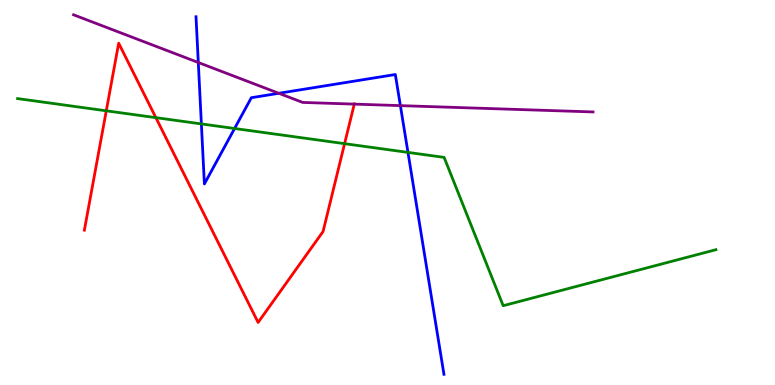[{'lines': ['blue', 'red'], 'intersections': []}, {'lines': ['green', 'red'], 'intersections': [{'x': 1.37, 'y': 7.12}, {'x': 2.01, 'y': 6.94}, {'x': 4.45, 'y': 6.27}]}, {'lines': ['purple', 'red'], 'intersections': [{'x': 4.57, 'y': 7.3}]}, {'lines': ['blue', 'green'], 'intersections': [{'x': 2.6, 'y': 6.78}, {'x': 3.03, 'y': 6.66}, {'x': 5.26, 'y': 6.04}]}, {'lines': ['blue', 'purple'], 'intersections': [{'x': 2.56, 'y': 8.38}, {'x': 3.6, 'y': 7.58}, {'x': 5.17, 'y': 7.26}]}, {'lines': ['green', 'purple'], 'intersections': []}]